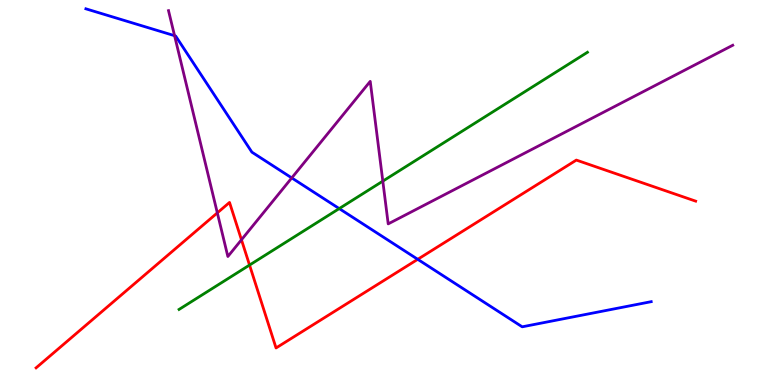[{'lines': ['blue', 'red'], 'intersections': [{'x': 5.39, 'y': 3.26}]}, {'lines': ['green', 'red'], 'intersections': [{'x': 3.22, 'y': 3.12}]}, {'lines': ['purple', 'red'], 'intersections': [{'x': 2.8, 'y': 4.47}, {'x': 3.12, 'y': 3.77}]}, {'lines': ['blue', 'green'], 'intersections': [{'x': 4.38, 'y': 4.58}]}, {'lines': ['blue', 'purple'], 'intersections': [{'x': 2.25, 'y': 9.07}, {'x': 3.76, 'y': 5.38}]}, {'lines': ['green', 'purple'], 'intersections': [{'x': 4.94, 'y': 5.3}]}]